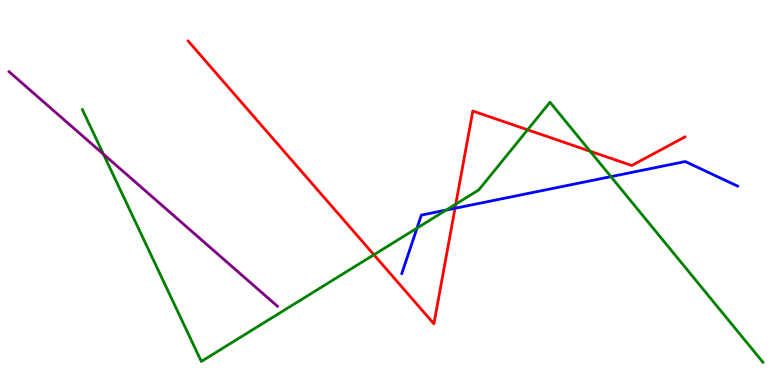[{'lines': ['blue', 'red'], 'intersections': [{'x': 5.87, 'y': 4.59}]}, {'lines': ['green', 'red'], 'intersections': [{'x': 4.82, 'y': 3.38}, {'x': 5.88, 'y': 4.7}, {'x': 6.81, 'y': 6.63}, {'x': 7.61, 'y': 6.07}]}, {'lines': ['purple', 'red'], 'intersections': []}, {'lines': ['blue', 'green'], 'intersections': [{'x': 5.38, 'y': 4.07}, {'x': 5.76, 'y': 4.54}, {'x': 7.88, 'y': 5.41}]}, {'lines': ['blue', 'purple'], 'intersections': []}, {'lines': ['green', 'purple'], 'intersections': [{'x': 1.33, 'y': 6.0}]}]